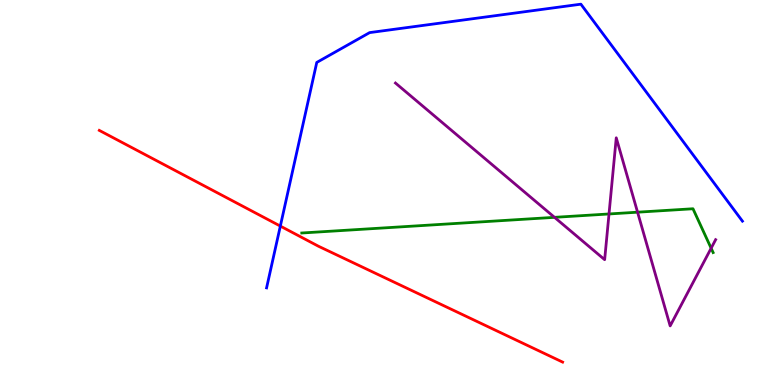[{'lines': ['blue', 'red'], 'intersections': [{'x': 3.62, 'y': 4.13}]}, {'lines': ['green', 'red'], 'intersections': []}, {'lines': ['purple', 'red'], 'intersections': []}, {'lines': ['blue', 'green'], 'intersections': []}, {'lines': ['blue', 'purple'], 'intersections': []}, {'lines': ['green', 'purple'], 'intersections': [{'x': 7.16, 'y': 4.35}, {'x': 7.86, 'y': 4.44}, {'x': 8.23, 'y': 4.49}, {'x': 9.18, 'y': 3.55}]}]